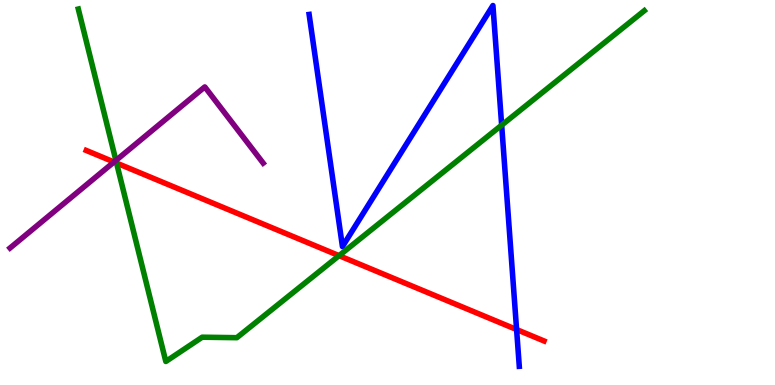[{'lines': ['blue', 'red'], 'intersections': [{'x': 6.67, 'y': 1.44}]}, {'lines': ['green', 'red'], 'intersections': [{'x': 1.5, 'y': 5.76}, {'x': 4.37, 'y': 3.36}]}, {'lines': ['purple', 'red'], 'intersections': [{'x': 1.47, 'y': 5.79}]}, {'lines': ['blue', 'green'], 'intersections': [{'x': 6.47, 'y': 6.75}]}, {'lines': ['blue', 'purple'], 'intersections': []}, {'lines': ['green', 'purple'], 'intersections': [{'x': 1.5, 'y': 5.83}]}]